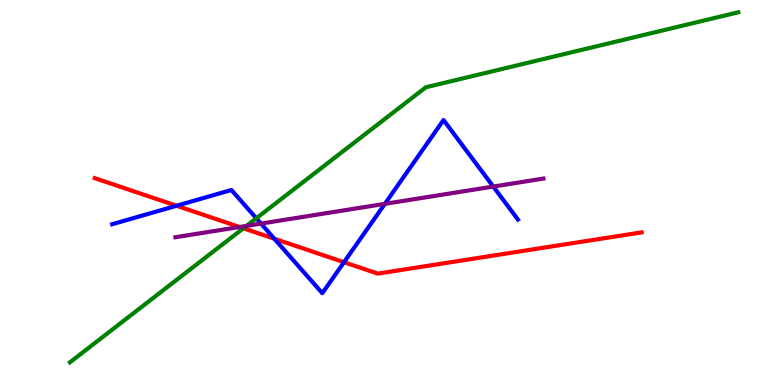[{'lines': ['blue', 'red'], 'intersections': [{'x': 2.28, 'y': 4.66}, {'x': 3.54, 'y': 3.8}, {'x': 4.44, 'y': 3.19}]}, {'lines': ['green', 'red'], 'intersections': [{'x': 3.14, 'y': 4.07}]}, {'lines': ['purple', 'red'], 'intersections': [{'x': 3.09, 'y': 4.1}]}, {'lines': ['blue', 'green'], 'intersections': [{'x': 3.31, 'y': 4.33}]}, {'lines': ['blue', 'purple'], 'intersections': [{'x': 3.37, 'y': 4.19}, {'x': 4.97, 'y': 4.71}, {'x': 6.36, 'y': 5.15}]}, {'lines': ['green', 'purple'], 'intersections': [{'x': 3.18, 'y': 4.13}]}]